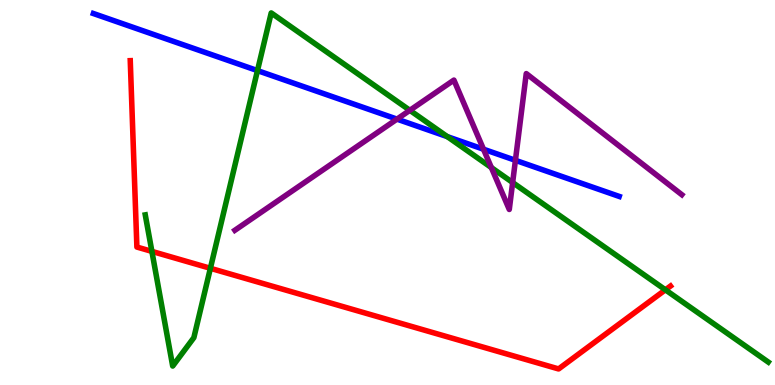[{'lines': ['blue', 'red'], 'intersections': []}, {'lines': ['green', 'red'], 'intersections': [{'x': 1.96, 'y': 3.47}, {'x': 2.71, 'y': 3.03}, {'x': 8.59, 'y': 2.47}]}, {'lines': ['purple', 'red'], 'intersections': []}, {'lines': ['blue', 'green'], 'intersections': [{'x': 3.32, 'y': 8.17}, {'x': 5.77, 'y': 6.45}]}, {'lines': ['blue', 'purple'], 'intersections': [{'x': 5.12, 'y': 6.91}, {'x': 6.24, 'y': 6.12}, {'x': 6.65, 'y': 5.84}]}, {'lines': ['green', 'purple'], 'intersections': [{'x': 5.29, 'y': 7.13}, {'x': 6.34, 'y': 5.65}, {'x': 6.61, 'y': 5.26}]}]